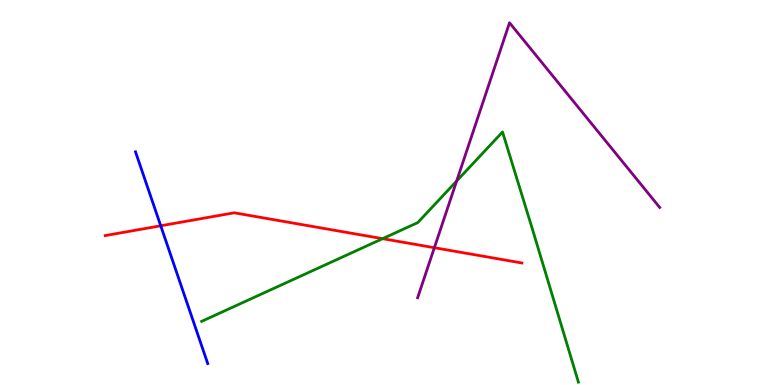[{'lines': ['blue', 'red'], 'intersections': [{'x': 2.07, 'y': 4.14}]}, {'lines': ['green', 'red'], 'intersections': [{'x': 4.94, 'y': 3.8}]}, {'lines': ['purple', 'red'], 'intersections': [{'x': 5.6, 'y': 3.57}]}, {'lines': ['blue', 'green'], 'intersections': []}, {'lines': ['blue', 'purple'], 'intersections': []}, {'lines': ['green', 'purple'], 'intersections': [{'x': 5.89, 'y': 5.3}]}]